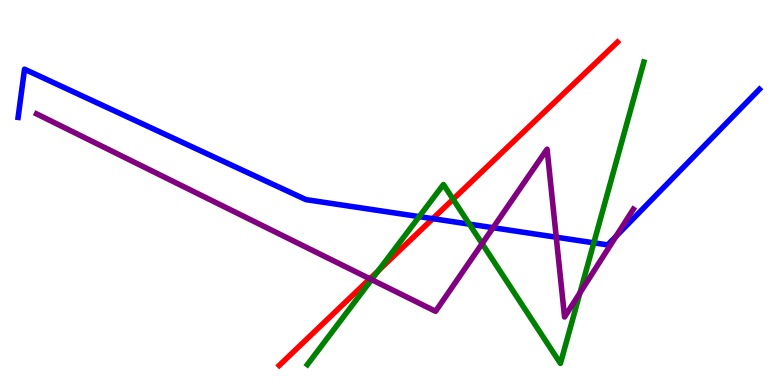[{'lines': ['blue', 'red'], 'intersections': [{'x': 5.58, 'y': 4.32}]}, {'lines': ['green', 'red'], 'intersections': [{'x': 4.88, 'y': 2.97}, {'x': 5.85, 'y': 4.82}]}, {'lines': ['purple', 'red'], 'intersections': [{'x': 4.77, 'y': 2.76}]}, {'lines': ['blue', 'green'], 'intersections': [{'x': 5.41, 'y': 4.37}, {'x': 6.06, 'y': 4.18}, {'x': 7.66, 'y': 3.69}]}, {'lines': ['blue', 'purple'], 'intersections': [{'x': 6.36, 'y': 4.09}, {'x': 7.18, 'y': 3.84}, {'x': 7.95, 'y': 3.86}]}, {'lines': ['green', 'purple'], 'intersections': [{'x': 4.79, 'y': 2.74}, {'x': 6.22, 'y': 3.67}, {'x': 7.48, 'y': 2.4}]}]